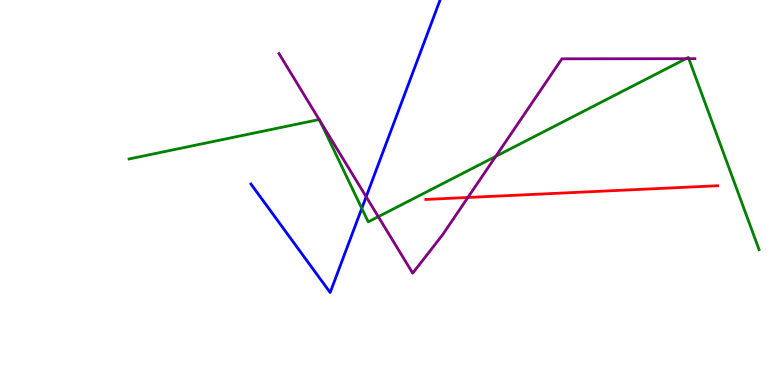[{'lines': ['blue', 'red'], 'intersections': []}, {'lines': ['green', 'red'], 'intersections': []}, {'lines': ['purple', 'red'], 'intersections': [{'x': 6.04, 'y': 4.87}]}, {'lines': ['blue', 'green'], 'intersections': [{'x': 4.67, 'y': 4.59}]}, {'lines': ['blue', 'purple'], 'intersections': [{'x': 4.72, 'y': 4.89}]}, {'lines': ['green', 'purple'], 'intersections': [{'x': 4.12, 'y': 6.89}, {'x': 4.13, 'y': 6.86}, {'x': 4.88, 'y': 4.37}, {'x': 6.4, 'y': 5.94}, {'x': 8.85, 'y': 8.48}, {'x': 8.89, 'y': 8.48}]}]